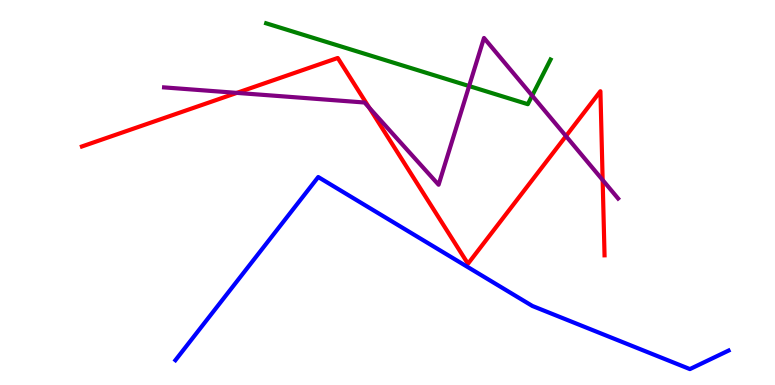[{'lines': ['blue', 'red'], 'intersections': []}, {'lines': ['green', 'red'], 'intersections': []}, {'lines': ['purple', 'red'], 'intersections': [{'x': 3.06, 'y': 7.59}, {'x': 4.76, 'y': 7.2}, {'x': 7.3, 'y': 6.46}, {'x': 7.78, 'y': 5.32}]}, {'lines': ['blue', 'green'], 'intersections': []}, {'lines': ['blue', 'purple'], 'intersections': []}, {'lines': ['green', 'purple'], 'intersections': [{'x': 6.05, 'y': 7.76}, {'x': 6.87, 'y': 7.52}]}]